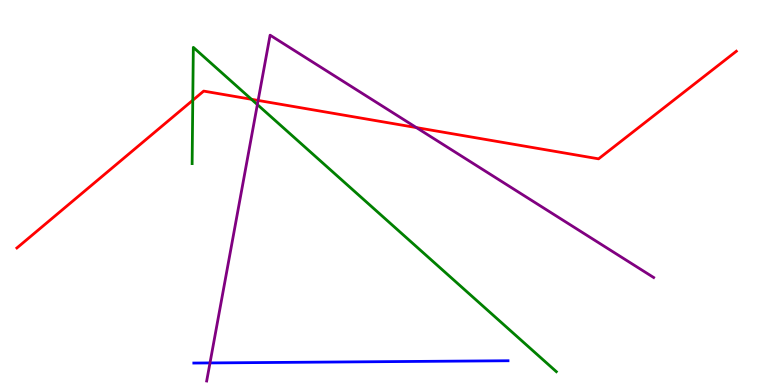[{'lines': ['blue', 'red'], 'intersections': []}, {'lines': ['green', 'red'], 'intersections': [{'x': 2.49, 'y': 7.4}, {'x': 3.24, 'y': 7.42}]}, {'lines': ['purple', 'red'], 'intersections': [{'x': 3.33, 'y': 7.39}, {'x': 5.37, 'y': 6.69}]}, {'lines': ['blue', 'green'], 'intersections': []}, {'lines': ['blue', 'purple'], 'intersections': [{'x': 2.71, 'y': 0.573}]}, {'lines': ['green', 'purple'], 'intersections': [{'x': 3.32, 'y': 7.28}]}]